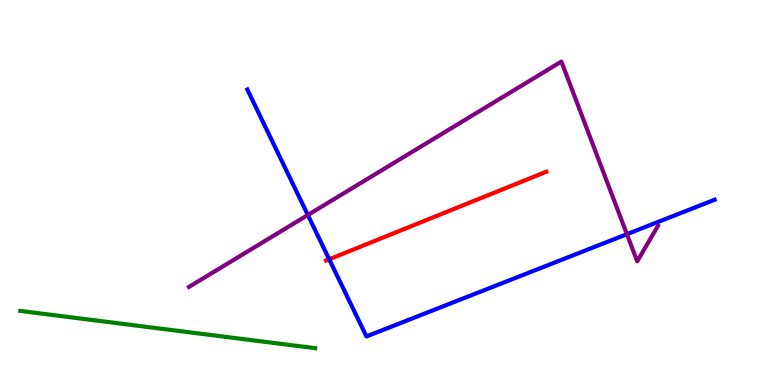[{'lines': ['blue', 'red'], 'intersections': [{'x': 4.25, 'y': 3.27}]}, {'lines': ['green', 'red'], 'intersections': []}, {'lines': ['purple', 'red'], 'intersections': []}, {'lines': ['blue', 'green'], 'intersections': []}, {'lines': ['blue', 'purple'], 'intersections': [{'x': 3.97, 'y': 4.42}, {'x': 8.09, 'y': 3.92}]}, {'lines': ['green', 'purple'], 'intersections': []}]